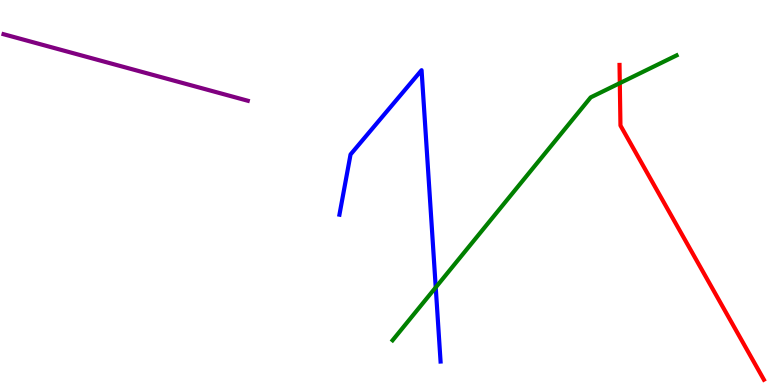[{'lines': ['blue', 'red'], 'intersections': []}, {'lines': ['green', 'red'], 'intersections': [{'x': 8.0, 'y': 7.84}]}, {'lines': ['purple', 'red'], 'intersections': []}, {'lines': ['blue', 'green'], 'intersections': [{'x': 5.62, 'y': 2.54}]}, {'lines': ['blue', 'purple'], 'intersections': []}, {'lines': ['green', 'purple'], 'intersections': []}]